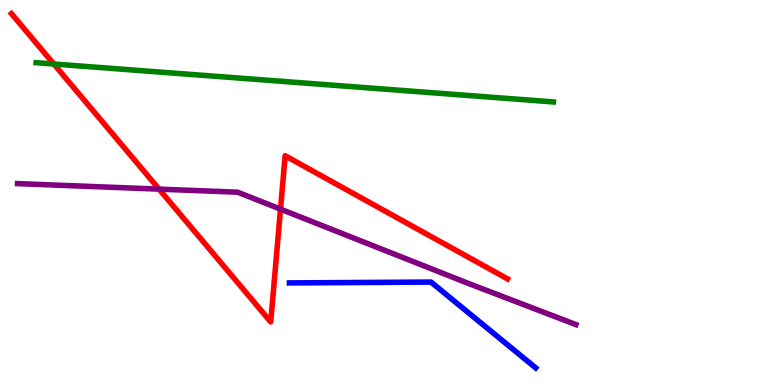[{'lines': ['blue', 'red'], 'intersections': []}, {'lines': ['green', 'red'], 'intersections': [{'x': 0.694, 'y': 8.34}]}, {'lines': ['purple', 'red'], 'intersections': [{'x': 2.05, 'y': 5.09}, {'x': 3.62, 'y': 4.57}]}, {'lines': ['blue', 'green'], 'intersections': []}, {'lines': ['blue', 'purple'], 'intersections': []}, {'lines': ['green', 'purple'], 'intersections': []}]